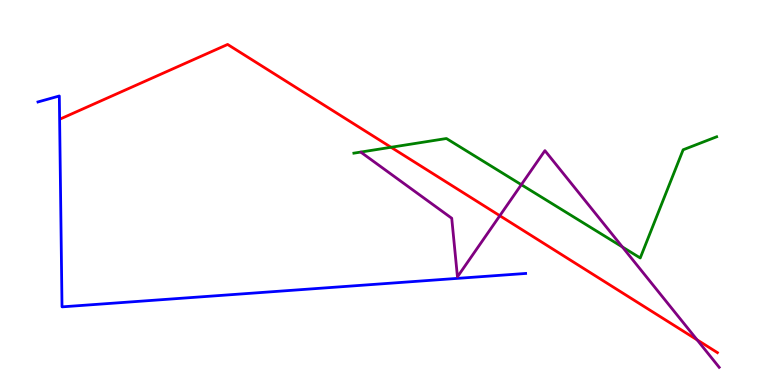[{'lines': ['blue', 'red'], 'intersections': []}, {'lines': ['green', 'red'], 'intersections': [{'x': 5.05, 'y': 6.17}]}, {'lines': ['purple', 'red'], 'intersections': [{'x': 6.45, 'y': 4.4}, {'x': 8.99, 'y': 1.17}]}, {'lines': ['blue', 'green'], 'intersections': []}, {'lines': ['blue', 'purple'], 'intersections': []}, {'lines': ['green', 'purple'], 'intersections': [{'x': 6.73, 'y': 5.2}, {'x': 8.03, 'y': 3.59}]}]